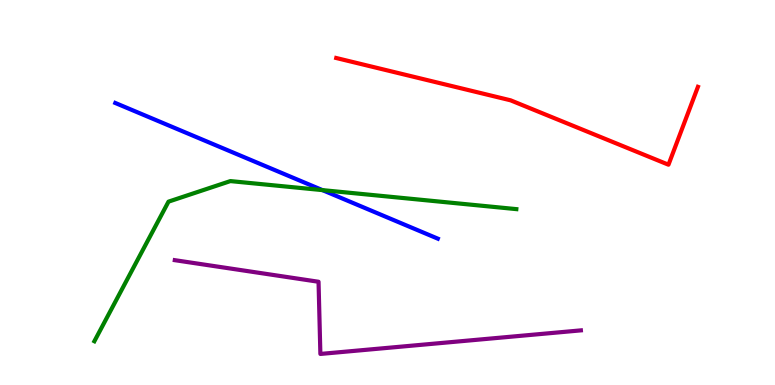[{'lines': ['blue', 'red'], 'intersections': []}, {'lines': ['green', 'red'], 'intersections': []}, {'lines': ['purple', 'red'], 'intersections': []}, {'lines': ['blue', 'green'], 'intersections': [{'x': 4.16, 'y': 5.06}]}, {'lines': ['blue', 'purple'], 'intersections': []}, {'lines': ['green', 'purple'], 'intersections': []}]